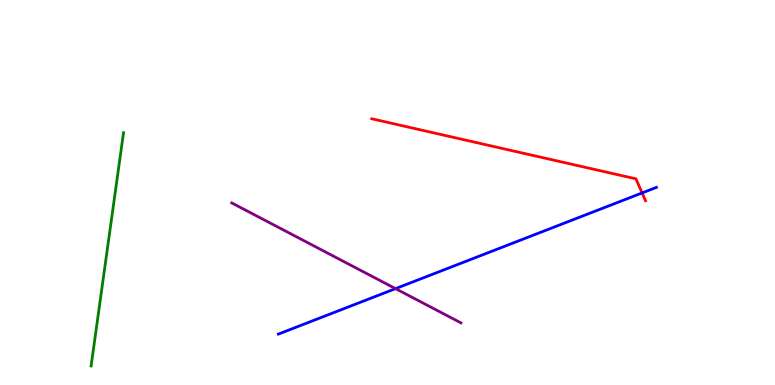[{'lines': ['blue', 'red'], 'intersections': [{'x': 8.29, 'y': 4.99}]}, {'lines': ['green', 'red'], 'intersections': []}, {'lines': ['purple', 'red'], 'intersections': []}, {'lines': ['blue', 'green'], 'intersections': []}, {'lines': ['blue', 'purple'], 'intersections': [{'x': 5.1, 'y': 2.5}]}, {'lines': ['green', 'purple'], 'intersections': []}]